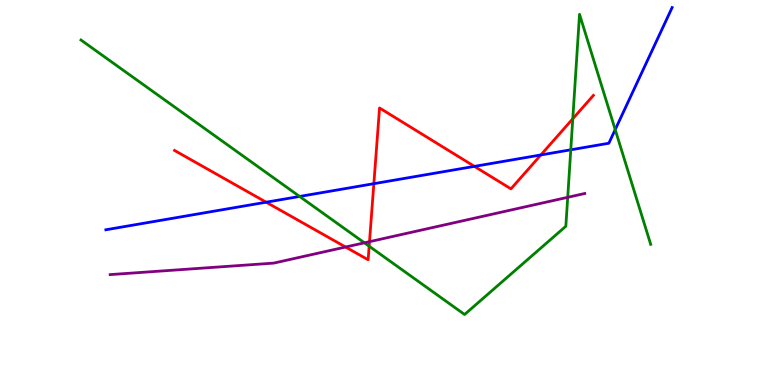[{'lines': ['blue', 'red'], 'intersections': [{'x': 3.43, 'y': 4.75}, {'x': 4.82, 'y': 5.23}, {'x': 6.12, 'y': 5.68}, {'x': 6.98, 'y': 5.98}]}, {'lines': ['green', 'red'], 'intersections': [{'x': 4.76, 'y': 3.6}, {'x': 7.39, 'y': 6.92}]}, {'lines': ['purple', 'red'], 'intersections': [{'x': 4.46, 'y': 3.58}, {'x': 4.77, 'y': 3.72}]}, {'lines': ['blue', 'green'], 'intersections': [{'x': 3.87, 'y': 4.9}, {'x': 7.36, 'y': 6.11}, {'x': 7.94, 'y': 6.63}]}, {'lines': ['blue', 'purple'], 'intersections': []}, {'lines': ['green', 'purple'], 'intersections': [{'x': 4.7, 'y': 3.69}, {'x': 7.33, 'y': 4.87}]}]